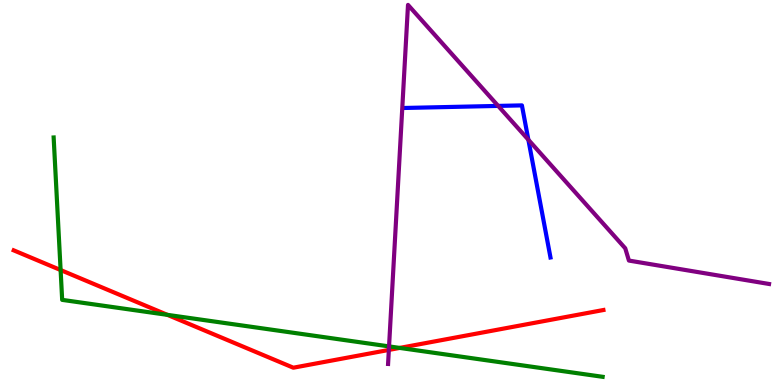[{'lines': ['blue', 'red'], 'intersections': []}, {'lines': ['green', 'red'], 'intersections': [{'x': 0.782, 'y': 2.99}, {'x': 2.16, 'y': 1.82}, {'x': 5.16, 'y': 0.963}]}, {'lines': ['purple', 'red'], 'intersections': [{'x': 5.02, 'y': 0.911}]}, {'lines': ['blue', 'green'], 'intersections': []}, {'lines': ['blue', 'purple'], 'intersections': [{'x': 6.43, 'y': 7.25}, {'x': 6.82, 'y': 6.37}]}, {'lines': ['green', 'purple'], 'intersections': [{'x': 5.02, 'y': 1.0}]}]